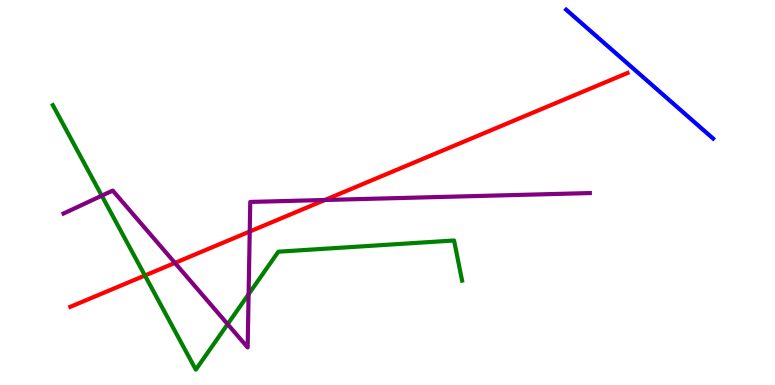[{'lines': ['blue', 'red'], 'intersections': []}, {'lines': ['green', 'red'], 'intersections': [{'x': 1.87, 'y': 2.84}]}, {'lines': ['purple', 'red'], 'intersections': [{'x': 2.26, 'y': 3.17}, {'x': 3.22, 'y': 3.99}, {'x': 4.19, 'y': 4.81}]}, {'lines': ['blue', 'green'], 'intersections': []}, {'lines': ['blue', 'purple'], 'intersections': []}, {'lines': ['green', 'purple'], 'intersections': [{'x': 1.31, 'y': 4.92}, {'x': 2.94, 'y': 1.58}, {'x': 3.21, 'y': 2.36}]}]